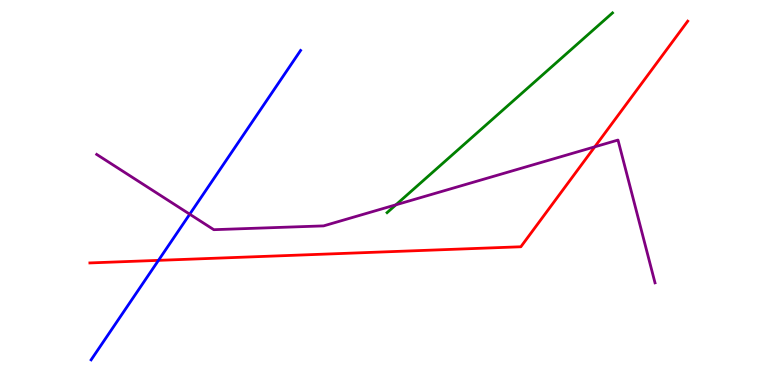[{'lines': ['blue', 'red'], 'intersections': [{'x': 2.04, 'y': 3.24}]}, {'lines': ['green', 'red'], 'intersections': []}, {'lines': ['purple', 'red'], 'intersections': [{'x': 7.67, 'y': 6.19}]}, {'lines': ['blue', 'green'], 'intersections': []}, {'lines': ['blue', 'purple'], 'intersections': [{'x': 2.45, 'y': 4.44}]}, {'lines': ['green', 'purple'], 'intersections': [{'x': 5.11, 'y': 4.68}]}]